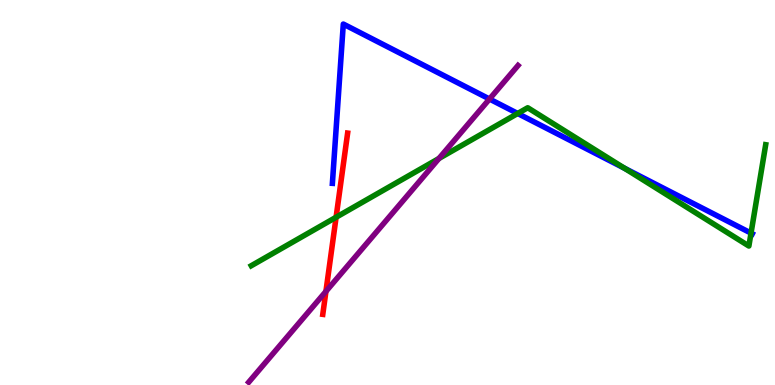[{'lines': ['blue', 'red'], 'intersections': []}, {'lines': ['green', 'red'], 'intersections': [{'x': 4.34, 'y': 4.36}]}, {'lines': ['purple', 'red'], 'intersections': [{'x': 4.21, 'y': 2.43}]}, {'lines': ['blue', 'green'], 'intersections': [{'x': 6.68, 'y': 7.05}, {'x': 8.06, 'y': 5.63}, {'x': 9.69, 'y': 3.94}]}, {'lines': ['blue', 'purple'], 'intersections': [{'x': 6.32, 'y': 7.43}]}, {'lines': ['green', 'purple'], 'intersections': [{'x': 5.66, 'y': 5.88}]}]